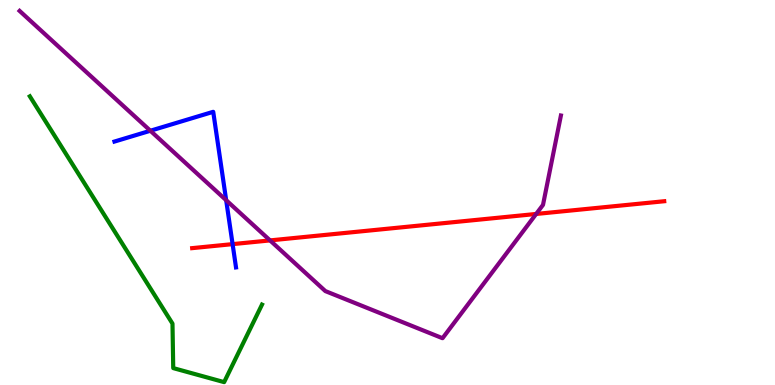[{'lines': ['blue', 'red'], 'intersections': [{'x': 3.0, 'y': 3.66}]}, {'lines': ['green', 'red'], 'intersections': []}, {'lines': ['purple', 'red'], 'intersections': [{'x': 3.48, 'y': 3.76}, {'x': 6.92, 'y': 4.44}]}, {'lines': ['blue', 'green'], 'intersections': []}, {'lines': ['blue', 'purple'], 'intersections': [{'x': 1.94, 'y': 6.6}, {'x': 2.92, 'y': 4.8}]}, {'lines': ['green', 'purple'], 'intersections': []}]